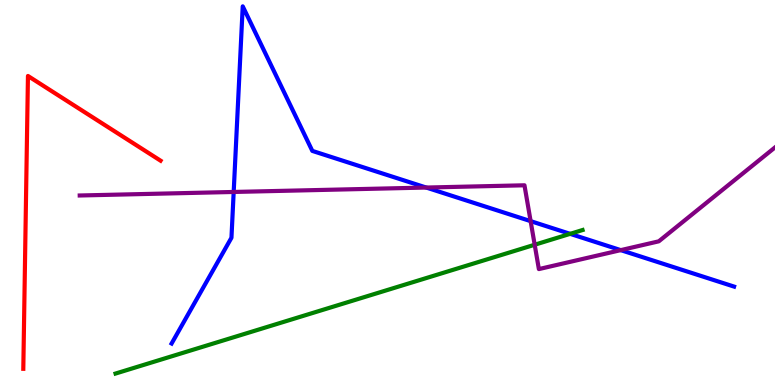[{'lines': ['blue', 'red'], 'intersections': []}, {'lines': ['green', 'red'], 'intersections': []}, {'lines': ['purple', 'red'], 'intersections': []}, {'lines': ['blue', 'green'], 'intersections': [{'x': 7.36, 'y': 3.93}]}, {'lines': ['blue', 'purple'], 'intersections': [{'x': 3.02, 'y': 5.01}, {'x': 5.5, 'y': 5.13}, {'x': 6.85, 'y': 4.26}, {'x': 8.01, 'y': 3.5}]}, {'lines': ['green', 'purple'], 'intersections': [{'x': 6.9, 'y': 3.64}]}]